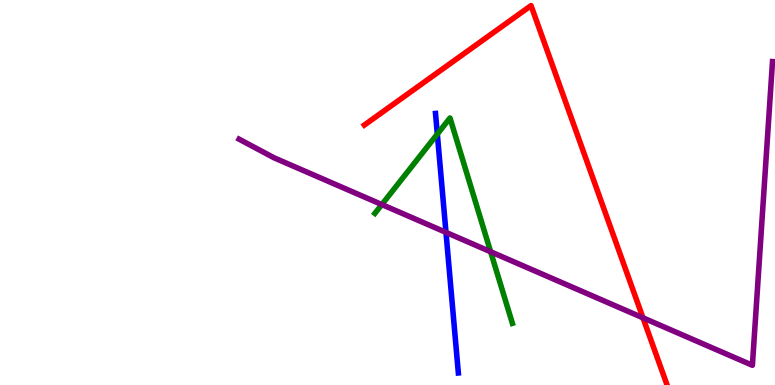[{'lines': ['blue', 'red'], 'intersections': []}, {'lines': ['green', 'red'], 'intersections': []}, {'lines': ['purple', 'red'], 'intersections': [{'x': 8.3, 'y': 1.74}]}, {'lines': ['blue', 'green'], 'intersections': [{'x': 5.64, 'y': 6.52}]}, {'lines': ['blue', 'purple'], 'intersections': [{'x': 5.75, 'y': 3.96}]}, {'lines': ['green', 'purple'], 'intersections': [{'x': 4.93, 'y': 4.69}, {'x': 6.33, 'y': 3.46}]}]